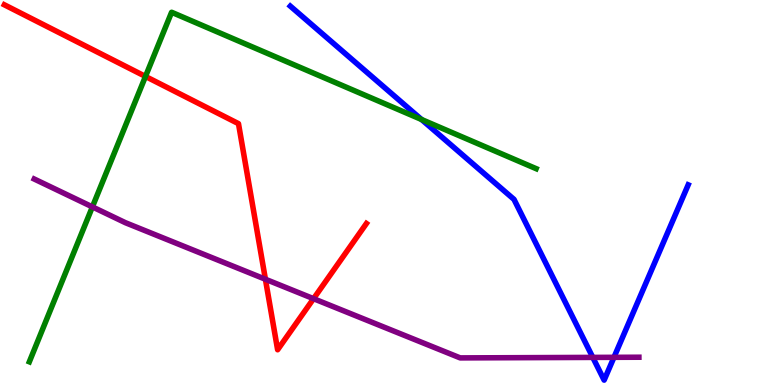[{'lines': ['blue', 'red'], 'intersections': []}, {'lines': ['green', 'red'], 'intersections': [{'x': 1.88, 'y': 8.01}]}, {'lines': ['purple', 'red'], 'intersections': [{'x': 3.42, 'y': 2.75}, {'x': 4.05, 'y': 2.24}]}, {'lines': ['blue', 'green'], 'intersections': [{'x': 5.44, 'y': 6.9}]}, {'lines': ['blue', 'purple'], 'intersections': [{'x': 7.65, 'y': 0.717}, {'x': 7.92, 'y': 0.719}]}, {'lines': ['green', 'purple'], 'intersections': [{'x': 1.19, 'y': 4.63}]}]